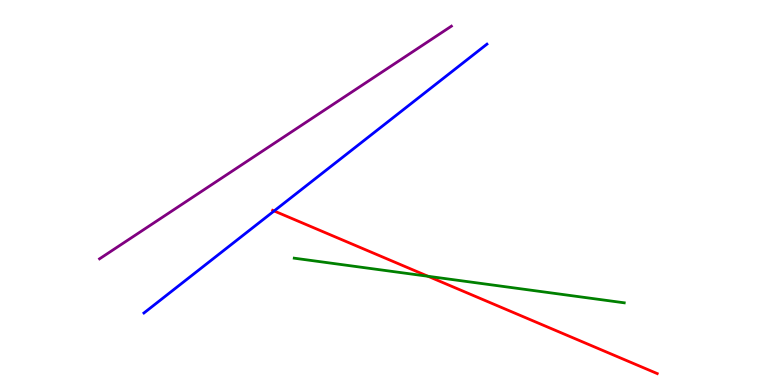[{'lines': ['blue', 'red'], 'intersections': [{'x': 3.54, 'y': 4.52}]}, {'lines': ['green', 'red'], 'intersections': [{'x': 5.52, 'y': 2.82}]}, {'lines': ['purple', 'red'], 'intersections': []}, {'lines': ['blue', 'green'], 'intersections': []}, {'lines': ['blue', 'purple'], 'intersections': []}, {'lines': ['green', 'purple'], 'intersections': []}]